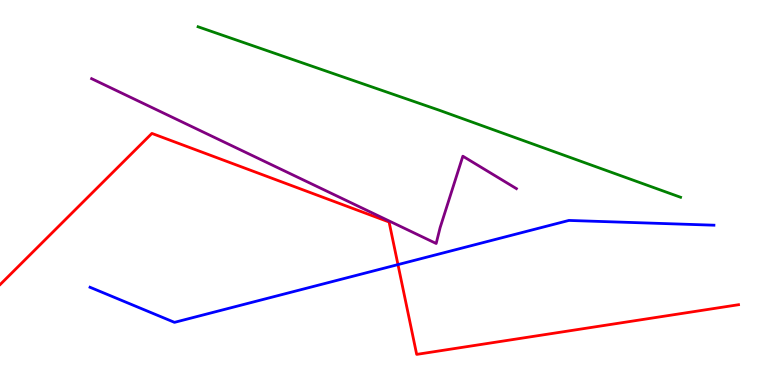[{'lines': ['blue', 'red'], 'intersections': [{'x': 5.14, 'y': 3.13}]}, {'lines': ['green', 'red'], 'intersections': []}, {'lines': ['purple', 'red'], 'intersections': []}, {'lines': ['blue', 'green'], 'intersections': []}, {'lines': ['blue', 'purple'], 'intersections': []}, {'lines': ['green', 'purple'], 'intersections': []}]